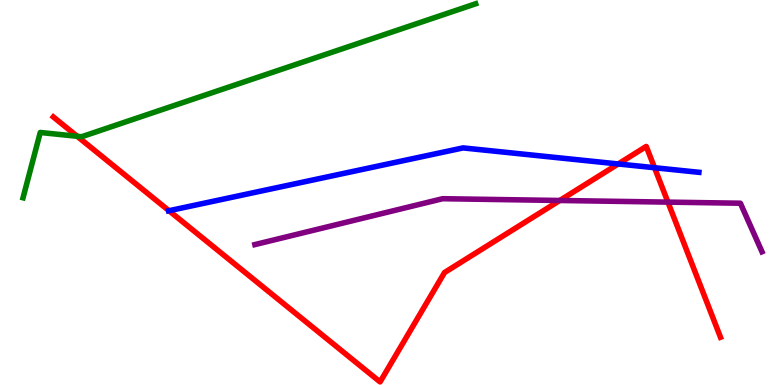[{'lines': ['blue', 'red'], 'intersections': [{'x': 2.18, 'y': 4.53}, {'x': 7.98, 'y': 5.74}, {'x': 8.45, 'y': 5.64}]}, {'lines': ['green', 'red'], 'intersections': [{'x': 0.996, 'y': 6.46}]}, {'lines': ['purple', 'red'], 'intersections': [{'x': 7.22, 'y': 4.79}, {'x': 8.62, 'y': 4.75}]}, {'lines': ['blue', 'green'], 'intersections': []}, {'lines': ['blue', 'purple'], 'intersections': []}, {'lines': ['green', 'purple'], 'intersections': []}]